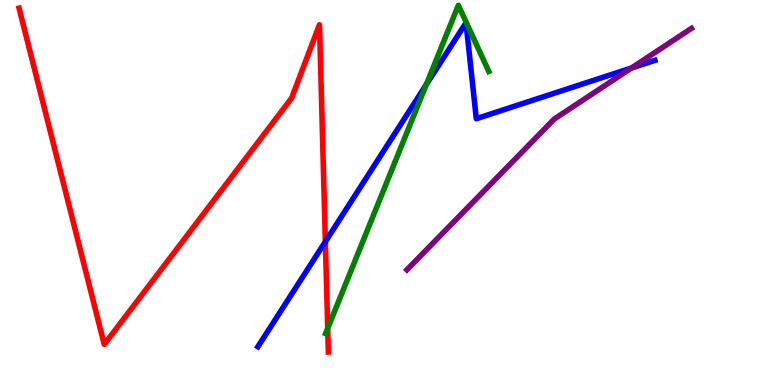[{'lines': ['blue', 'red'], 'intersections': [{'x': 4.2, 'y': 3.72}]}, {'lines': ['green', 'red'], 'intersections': [{'x': 4.23, 'y': 1.47}]}, {'lines': ['purple', 'red'], 'intersections': []}, {'lines': ['blue', 'green'], 'intersections': [{'x': 5.5, 'y': 7.8}]}, {'lines': ['blue', 'purple'], 'intersections': [{'x': 8.15, 'y': 8.24}]}, {'lines': ['green', 'purple'], 'intersections': []}]